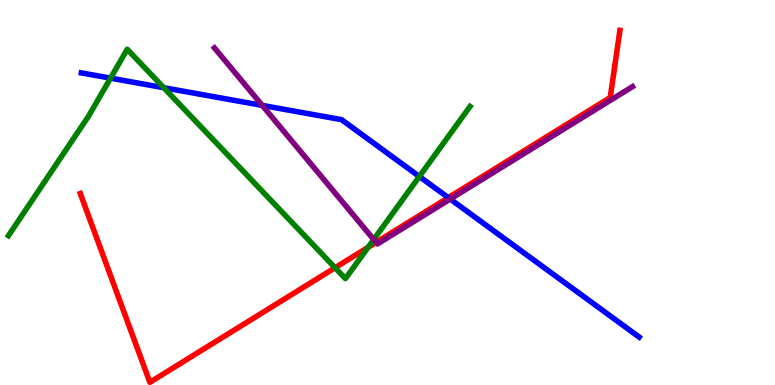[{'lines': ['blue', 'red'], 'intersections': [{'x': 5.78, 'y': 4.87}]}, {'lines': ['green', 'red'], 'intersections': [{'x': 4.32, 'y': 3.05}, {'x': 4.75, 'y': 3.58}]}, {'lines': ['purple', 'red'], 'intersections': [{'x': 4.85, 'y': 3.71}]}, {'lines': ['blue', 'green'], 'intersections': [{'x': 1.43, 'y': 7.97}, {'x': 2.11, 'y': 7.72}, {'x': 5.41, 'y': 5.42}]}, {'lines': ['blue', 'purple'], 'intersections': [{'x': 3.38, 'y': 7.26}, {'x': 5.81, 'y': 4.83}]}, {'lines': ['green', 'purple'], 'intersections': [{'x': 4.82, 'y': 3.78}]}]